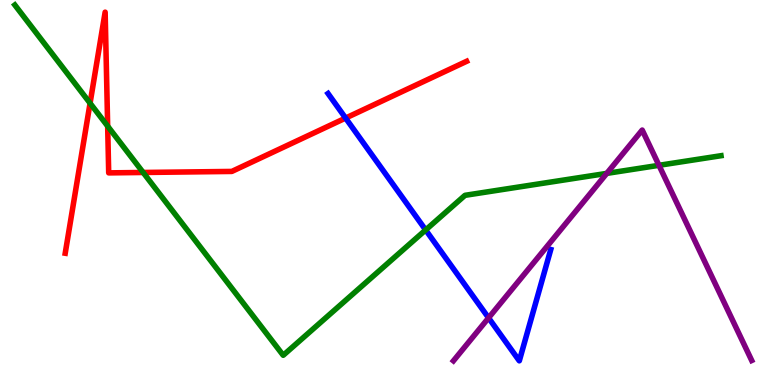[{'lines': ['blue', 'red'], 'intersections': [{'x': 4.46, 'y': 6.93}]}, {'lines': ['green', 'red'], 'intersections': [{'x': 1.16, 'y': 7.32}, {'x': 1.39, 'y': 6.72}, {'x': 1.85, 'y': 5.52}]}, {'lines': ['purple', 'red'], 'intersections': []}, {'lines': ['blue', 'green'], 'intersections': [{'x': 5.49, 'y': 4.03}]}, {'lines': ['blue', 'purple'], 'intersections': [{'x': 6.3, 'y': 1.74}]}, {'lines': ['green', 'purple'], 'intersections': [{'x': 7.83, 'y': 5.5}, {'x': 8.5, 'y': 5.71}]}]